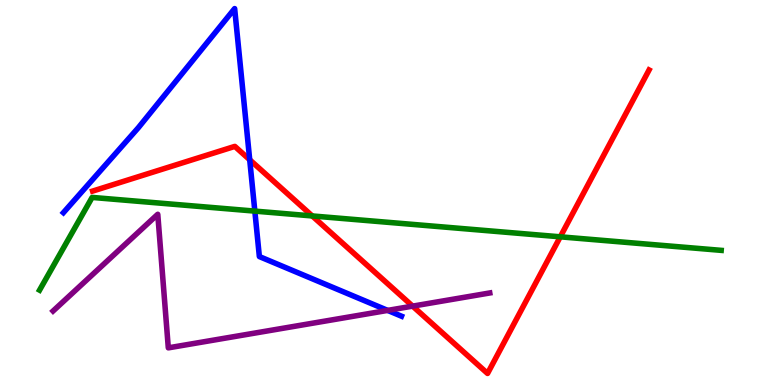[{'lines': ['blue', 'red'], 'intersections': [{'x': 3.22, 'y': 5.85}]}, {'lines': ['green', 'red'], 'intersections': [{'x': 4.03, 'y': 4.39}, {'x': 7.23, 'y': 3.85}]}, {'lines': ['purple', 'red'], 'intersections': [{'x': 5.32, 'y': 2.05}]}, {'lines': ['blue', 'green'], 'intersections': [{'x': 3.29, 'y': 4.52}]}, {'lines': ['blue', 'purple'], 'intersections': [{'x': 5.0, 'y': 1.94}]}, {'lines': ['green', 'purple'], 'intersections': []}]